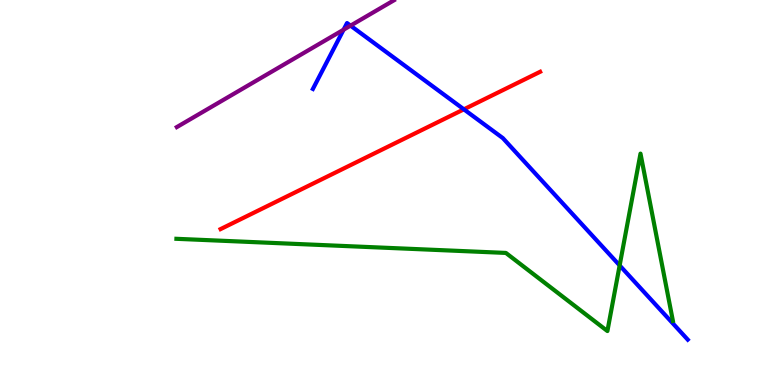[{'lines': ['blue', 'red'], 'intersections': [{'x': 5.99, 'y': 7.16}]}, {'lines': ['green', 'red'], 'intersections': []}, {'lines': ['purple', 'red'], 'intersections': []}, {'lines': ['blue', 'green'], 'intersections': [{'x': 8.0, 'y': 3.11}]}, {'lines': ['blue', 'purple'], 'intersections': [{'x': 4.43, 'y': 9.23}, {'x': 4.52, 'y': 9.33}]}, {'lines': ['green', 'purple'], 'intersections': []}]